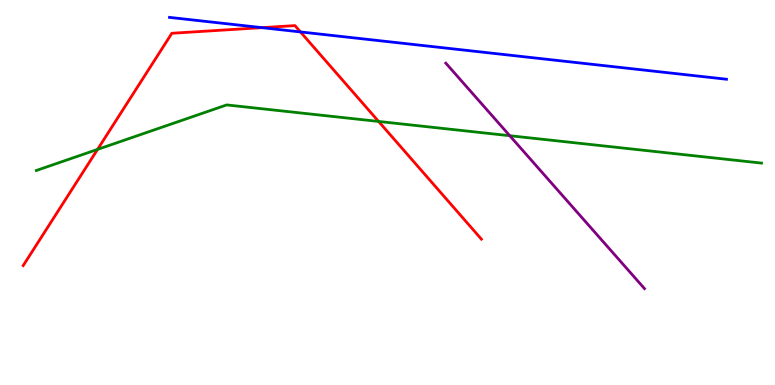[{'lines': ['blue', 'red'], 'intersections': [{'x': 3.38, 'y': 9.28}, {'x': 3.88, 'y': 9.17}]}, {'lines': ['green', 'red'], 'intersections': [{'x': 1.26, 'y': 6.12}, {'x': 4.89, 'y': 6.85}]}, {'lines': ['purple', 'red'], 'intersections': []}, {'lines': ['blue', 'green'], 'intersections': []}, {'lines': ['blue', 'purple'], 'intersections': []}, {'lines': ['green', 'purple'], 'intersections': [{'x': 6.58, 'y': 6.47}]}]